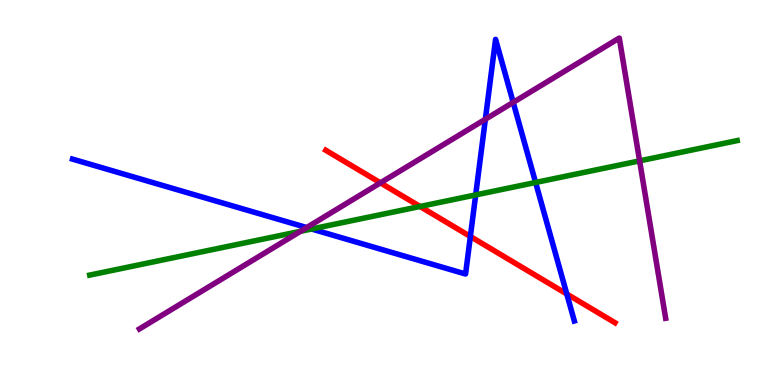[{'lines': ['blue', 'red'], 'intersections': [{'x': 6.07, 'y': 3.86}, {'x': 7.31, 'y': 2.36}]}, {'lines': ['green', 'red'], 'intersections': [{'x': 5.42, 'y': 4.64}]}, {'lines': ['purple', 'red'], 'intersections': [{'x': 4.91, 'y': 5.25}]}, {'lines': ['blue', 'green'], 'intersections': [{'x': 4.02, 'y': 4.05}, {'x': 6.14, 'y': 4.94}, {'x': 6.91, 'y': 5.26}]}, {'lines': ['blue', 'purple'], 'intersections': [{'x': 3.96, 'y': 4.09}, {'x': 6.26, 'y': 6.9}, {'x': 6.62, 'y': 7.34}]}, {'lines': ['green', 'purple'], 'intersections': [{'x': 3.88, 'y': 3.99}, {'x': 8.25, 'y': 5.82}]}]